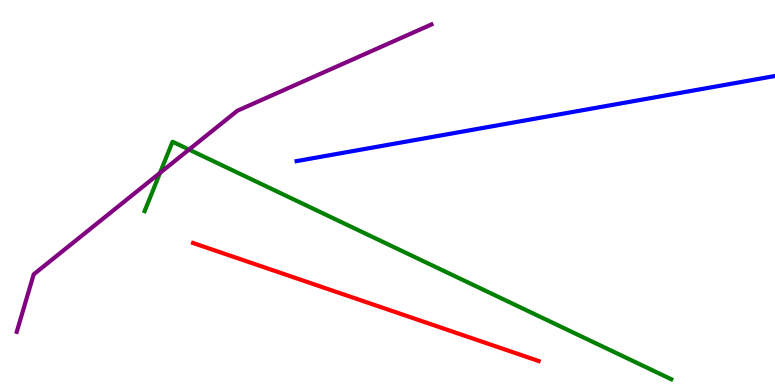[{'lines': ['blue', 'red'], 'intersections': []}, {'lines': ['green', 'red'], 'intersections': []}, {'lines': ['purple', 'red'], 'intersections': []}, {'lines': ['blue', 'green'], 'intersections': []}, {'lines': ['blue', 'purple'], 'intersections': []}, {'lines': ['green', 'purple'], 'intersections': [{'x': 2.06, 'y': 5.51}, {'x': 2.44, 'y': 6.11}]}]